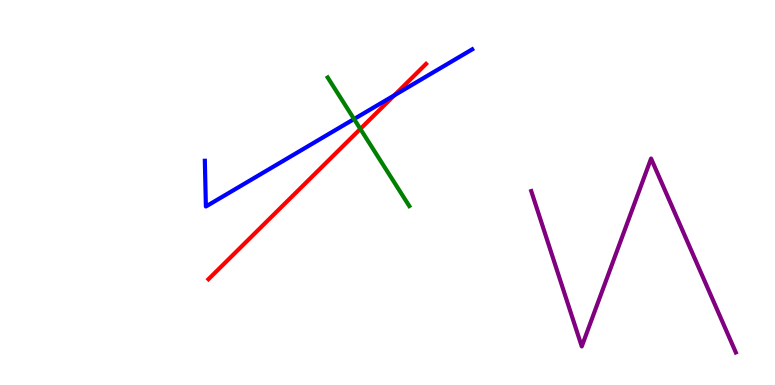[{'lines': ['blue', 'red'], 'intersections': [{'x': 5.09, 'y': 7.52}]}, {'lines': ['green', 'red'], 'intersections': [{'x': 4.65, 'y': 6.65}]}, {'lines': ['purple', 'red'], 'intersections': []}, {'lines': ['blue', 'green'], 'intersections': [{'x': 4.57, 'y': 6.91}]}, {'lines': ['blue', 'purple'], 'intersections': []}, {'lines': ['green', 'purple'], 'intersections': []}]